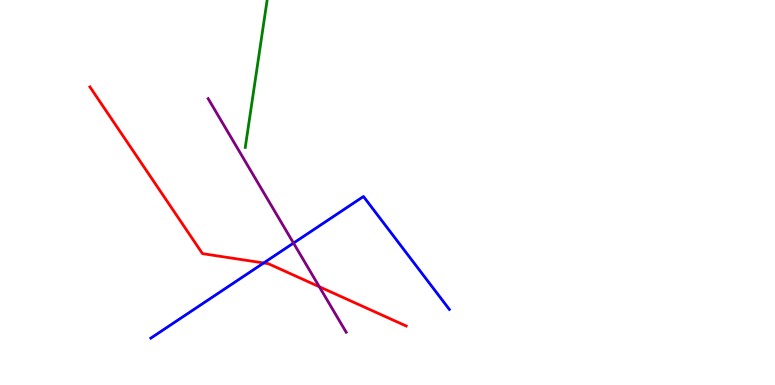[{'lines': ['blue', 'red'], 'intersections': [{'x': 3.4, 'y': 3.17}]}, {'lines': ['green', 'red'], 'intersections': []}, {'lines': ['purple', 'red'], 'intersections': [{'x': 4.12, 'y': 2.55}]}, {'lines': ['blue', 'green'], 'intersections': []}, {'lines': ['blue', 'purple'], 'intersections': [{'x': 3.79, 'y': 3.69}]}, {'lines': ['green', 'purple'], 'intersections': []}]